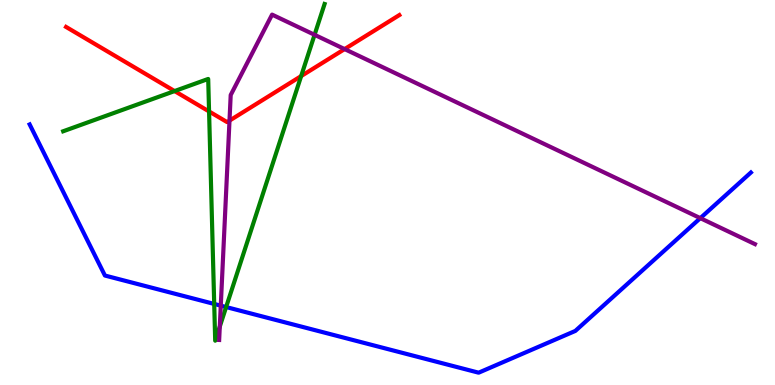[{'lines': ['blue', 'red'], 'intersections': []}, {'lines': ['green', 'red'], 'intersections': [{'x': 2.25, 'y': 7.63}, {'x': 2.7, 'y': 7.11}, {'x': 3.89, 'y': 8.02}]}, {'lines': ['purple', 'red'], 'intersections': [{'x': 2.96, 'y': 6.87}, {'x': 4.45, 'y': 8.73}]}, {'lines': ['blue', 'green'], 'intersections': [{'x': 2.76, 'y': 2.11}, {'x': 2.92, 'y': 2.02}]}, {'lines': ['blue', 'purple'], 'intersections': [{'x': 2.85, 'y': 2.06}, {'x': 9.04, 'y': 4.33}]}, {'lines': ['green', 'purple'], 'intersections': [{'x': 2.84, 'y': 1.52}, {'x': 4.06, 'y': 9.1}]}]